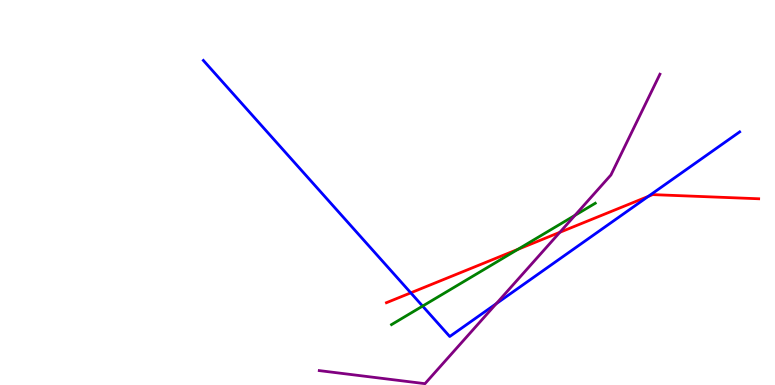[{'lines': ['blue', 'red'], 'intersections': [{'x': 5.3, 'y': 2.39}, {'x': 8.36, 'y': 4.9}]}, {'lines': ['green', 'red'], 'intersections': [{'x': 6.68, 'y': 3.52}]}, {'lines': ['purple', 'red'], 'intersections': [{'x': 7.22, 'y': 3.97}]}, {'lines': ['blue', 'green'], 'intersections': [{'x': 5.45, 'y': 2.05}]}, {'lines': ['blue', 'purple'], 'intersections': [{'x': 6.4, 'y': 2.11}]}, {'lines': ['green', 'purple'], 'intersections': [{'x': 7.42, 'y': 4.41}]}]